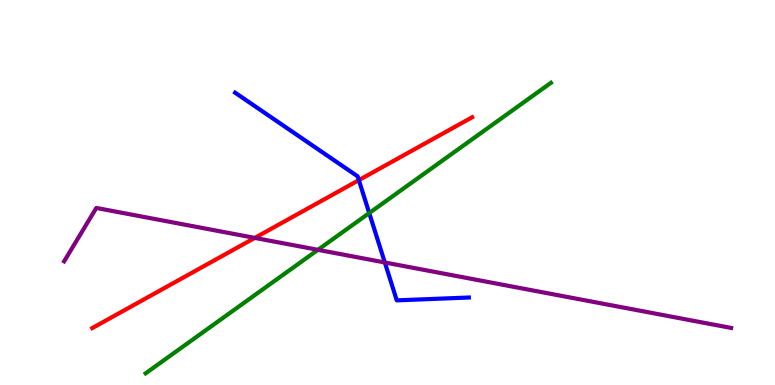[{'lines': ['blue', 'red'], 'intersections': [{'x': 4.63, 'y': 5.32}]}, {'lines': ['green', 'red'], 'intersections': []}, {'lines': ['purple', 'red'], 'intersections': [{'x': 3.29, 'y': 3.82}]}, {'lines': ['blue', 'green'], 'intersections': [{'x': 4.76, 'y': 4.47}]}, {'lines': ['blue', 'purple'], 'intersections': [{'x': 4.97, 'y': 3.18}]}, {'lines': ['green', 'purple'], 'intersections': [{'x': 4.1, 'y': 3.51}]}]